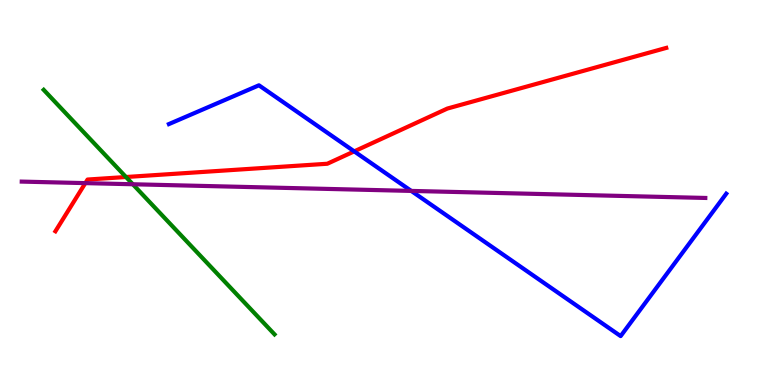[{'lines': ['blue', 'red'], 'intersections': [{'x': 4.57, 'y': 6.07}]}, {'lines': ['green', 'red'], 'intersections': [{'x': 1.63, 'y': 5.4}]}, {'lines': ['purple', 'red'], 'intersections': [{'x': 1.1, 'y': 5.24}]}, {'lines': ['blue', 'green'], 'intersections': []}, {'lines': ['blue', 'purple'], 'intersections': [{'x': 5.31, 'y': 5.04}]}, {'lines': ['green', 'purple'], 'intersections': [{'x': 1.71, 'y': 5.21}]}]